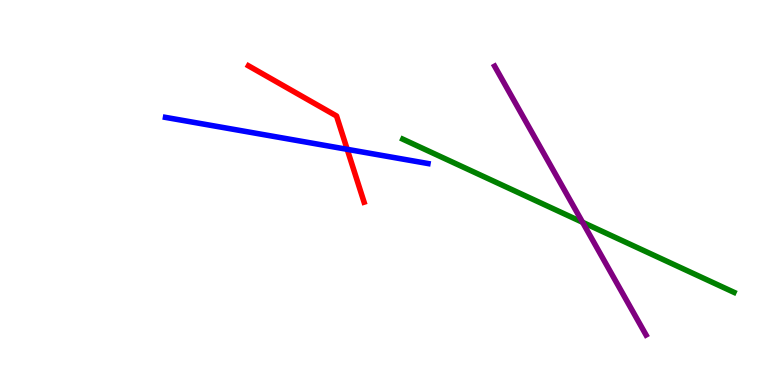[{'lines': ['blue', 'red'], 'intersections': [{'x': 4.48, 'y': 6.12}]}, {'lines': ['green', 'red'], 'intersections': []}, {'lines': ['purple', 'red'], 'intersections': []}, {'lines': ['blue', 'green'], 'intersections': []}, {'lines': ['blue', 'purple'], 'intersections': []}, {'lines': ['green', 'purple'], 'intersections': [{'x': 7.52, 'y': 4.23}]}]